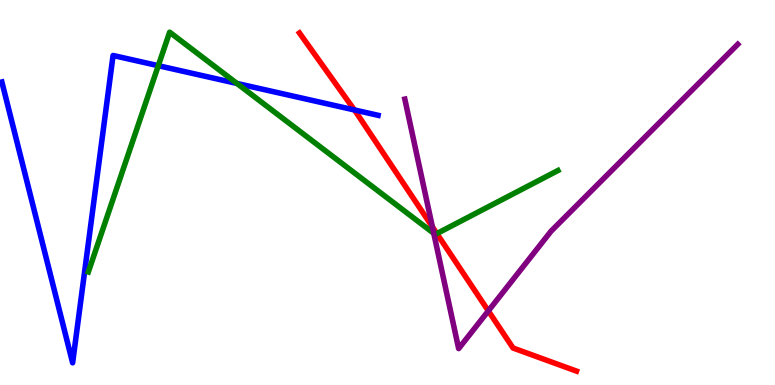[{'lines': ['blue', 'red'], 'intersections': [{'x': 4.57, 'y': 7.14}]}, {'lines': ['green', 'red'], 'intersections': [{'x': 5.64, 'y': 3.93}]}, {'lines': ['purple', 'red'], 'intersections': [{'x': 5.58, 'y': 4.11}, {'x': 6.3, 'y': 1.92}]}, {'lines': ['blue', 'green'], 'intersections': [{'x': 2.04, 'y': 8.29}, {'x': 3.06, 'y': 7.83}]}, {'lines': ['blue', 'purple'], 'intersections': []}, {'lines': ['green', 'purple'], 'intersections': [{'x': 5.6, 'y': 3.94}]}]